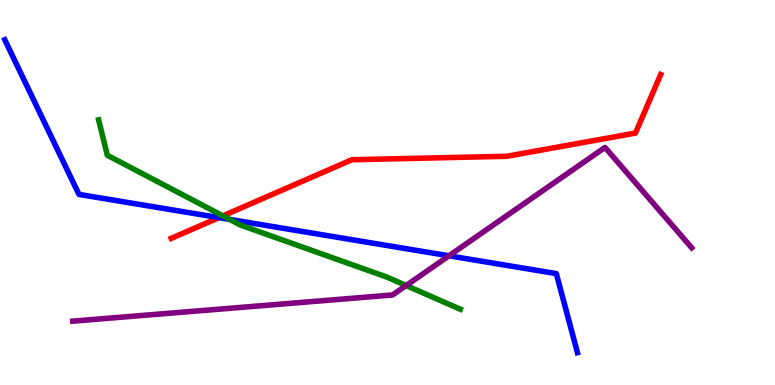[{'lines': ['blue', 'red'], 'intersections': [{'x': 2.82, 'y': 4.35}]}, {'lines': ['green', 'red'], 'intersections': [{'x': 2.88, 'y': 4.39}]}, {'lines': ['purple', 'red'], 'intersections': []}, {'lines': ['blue', 'green'], 'intersections': [{'x': 2.96, 'y': 4.3}]}, {'lines': ['blue', 'purple'], 'intersections': [{'x': 5.79, 'y': 3.36}]}, {'lines': ['green', 'purple'], 'intersections': [{'x': 5.24, 'y': 2.58}]}]